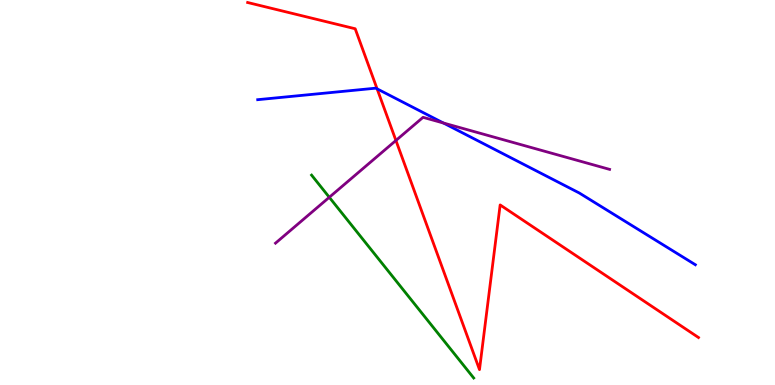[{'lines': ['blue', 'red'], 'intersections': [{'x': 4.87, 'y': 7.69}]}, {'lines': ['green', 'red'], 'intersections': []}, {'lines': ['purple', 'red'], 'intersections': [{'x': 5.11, 'y': 6.35}]}, {'lines': ['blue', 'green'], 'intersections': []}, {'lines': ['blue', 'purple'], 'intersections': [{'x': 5.72, 'y': 6.8}]}, {'lines': ['green', 'purple'], 'intersections': [{'x': 4.25, 'y': 4.88}]}]